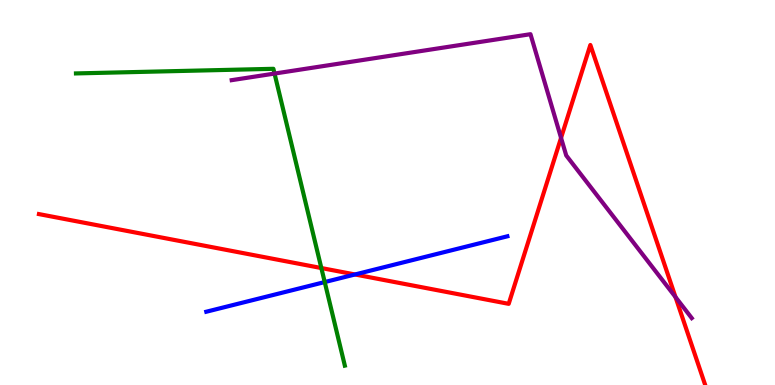[{'lines': ['blue', 'red'], 'intersections': [{'x': 4.58, 'y': 2.87}]}, {'lines': ['green', 'red'], 'intersections': [{'x': 4.15, 'y': 3.04}]}, {'lines': ['purple', 'red'], 'intersections': [{'x': 7.24, 'y': 6.42}, {'x': 8.72, 'y': 2.28}]}, {'lines': ['blue', 'green'], 'intersections': [{'x': 4.19, 'y': 2.67}]}, {'lines': ['blue', 'purple'], 'intersections': []}, {'lines': ['green', 'purple'], 'intersections': [{'x': 3.54, 'y': 8.09}]}]